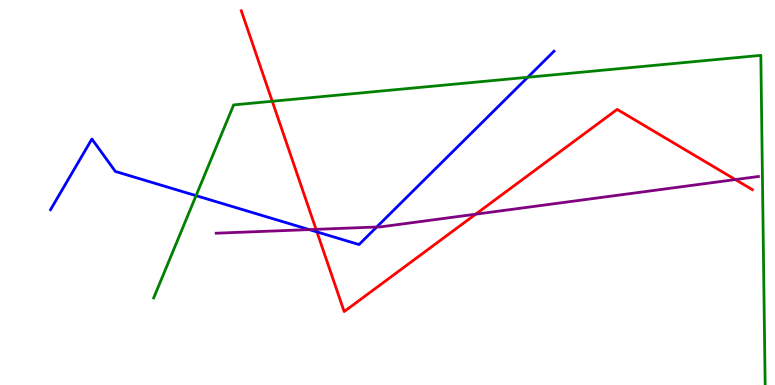[{'lines': ['blue', 'red'], 'intersections': [{'x': 4.09, 'y': 3.98}]}, {'lines': ['green', 'red'], 'intersections': [{'x': 3.51, 'y': 7.37}]}, {'lines': ['purple', 'red'], 'intersections': [{'x': 4.08, 'y': 4.04}, {'x': 6.14, 'y': 4.44}, {'x': 9.49, 'y': 5.34}]}, {'lines': ['blue', 'green'], 'intersections': [{'x': 2.53, 'y': 4.92}, {'x': 6.81, 'y': 7.99}]}, {'lines': ['blue', 'purple'], 'intersections': [{'x': 3.99, 'y': 4.04}, {'x': 4.86, 'y': 4.1}]}, {'lines': ['green', 'purple'], 'intersections': []}]